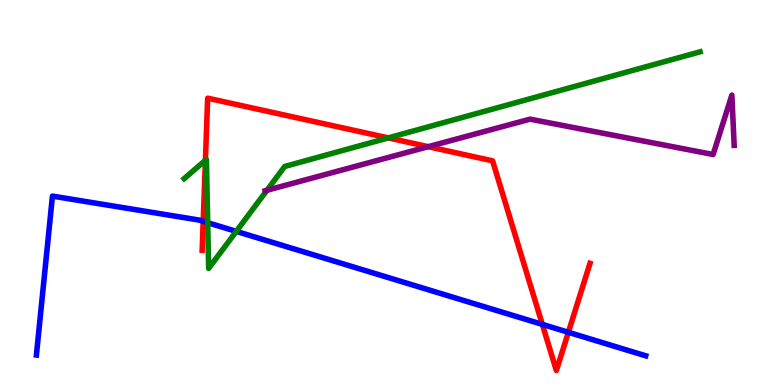[{'lines': ['blue', 'red'], 'intersections': [{'x': 2.62, 'y': 4.25}, {'x': 7.0, 'y': 1.57}, {'x': 7.33, 'y': 1.37}]}, {'lines': ['green', 'red'], 'intersections': [{'x': 2.65, 'y': 5.84}, {'x': 5.01, 'y': 6.42}]}, {'lines': ['purple', 'red'], 'intersections': [{'x': 5.53, 'y': 6.19}]}, {'lines': ['blue', 'green'], 'intersections': [{'x': 2.68, 'y': 4.22}, {'x': 3.05, 'y': 3.99}]}, {'lines': ['blue', 'purple'], 'intersections': []}, {'lines': ['green', 'purple'], 'intersections': [{'x': 3.44, 'y': 5.06}]}]